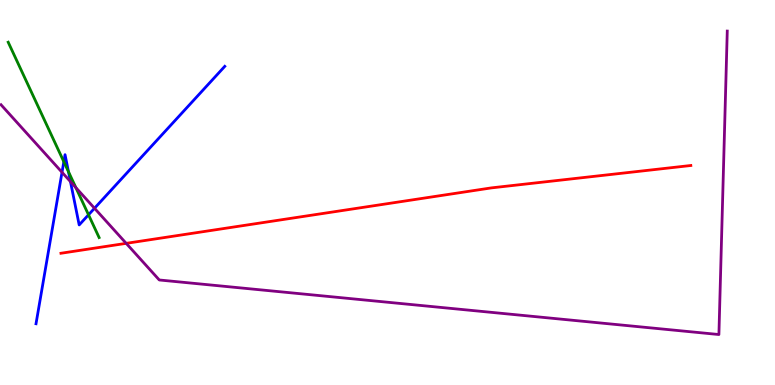[{'lines': ['blue', 'red'], 'intersections': []}, {'lines': ['green', 'red'], 'intersections': []}, {'lines': ['purple', 'red'], 'intersections': [{'x': 1.63, 'y': 3.68}]}, {'lines': ['blue', 'green'], 'intersections': [{'x': 0.824, 'y': 5.8}, {'x': 0.883, 'y': 5.54}, {'x': 1.14, 'y': 4.42}]}, {'lines': ['blue', 'purple'], 'intersections': [{'x': 0.8, 'y': 5.53}, {'x': 0.909, 'y': 5.28}, {'x': 1.22, 'y': 4.59}]}, {'lines': ['green', 'purple'], 'intersections': [{'x': 0.979, 'y': 5.13}]}]